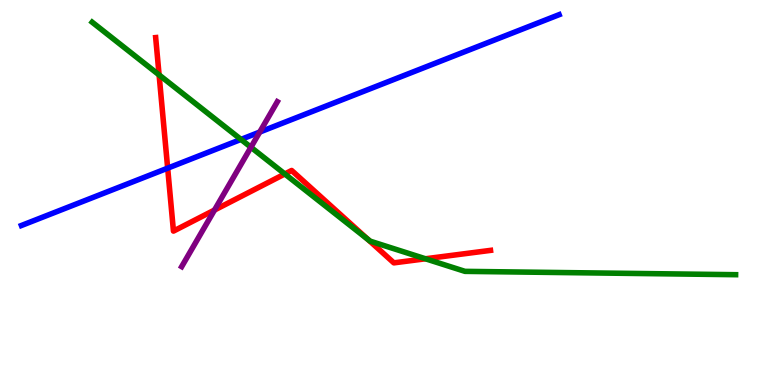[{'lines': ['blue', 'red'], 'intersections': [{'x': 2.16, 'y': 5.63}]}, {'lines': ['green', 'red'], 'intersections': [{'x': 2.05, 'y': 8.05}, {'x': 3.68, 'y': 5.48}, {'x': 4.75, 'y': 3.78}, {'x': 5.49, 'y': 3.28}]}, {'lines': ['purple', 'red'], 'intersections': [{'x': 2.77, 'y': 4.54}]}, {'lines': ['blue', 'green'], 'intersections': [{'x': 3.11, 'y': 6.38}]}, {'lines': ['blue', 'purple'], 'intersections': [{'x': 3.35, 'y': 6.57}]}, {'lines': ['green', 'purple'], 'intersections': [{'x': 3.24, 'y': 6.18}]}]